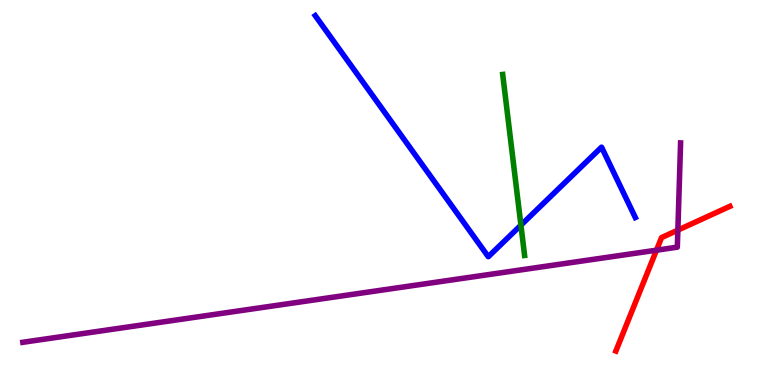[{'lines': ['blue', 'red'], 'intersections': []}, {'lines': ['green', 'red'], 'intersections': []}, {'lines': ['purple', 'red'], 'intersections': [{'x': 8.47, 'y': 3.5}, {'x': 8.75, 'y': 4.02}]}, {'lines': ['blue', 'green'], 'intersections': [{'x': 6.72, 'y': 4.15}]}, {'lines': ['blue', 'purple'], 'intersections': []}, {'lines': ['green', 'purple'], 'intersections': []}]